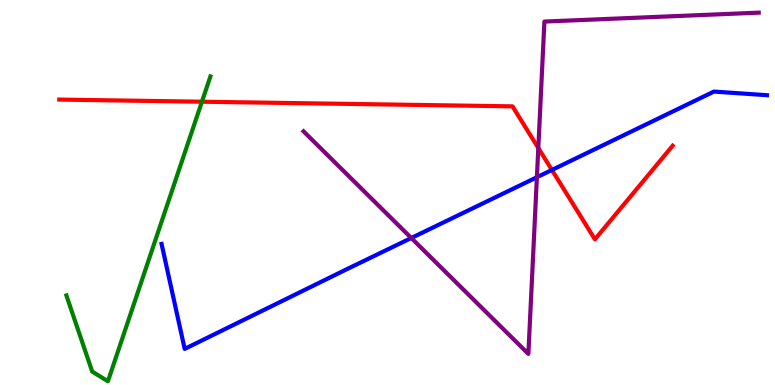[{'lines': ['blue', 'red'], 'intersections': [{'x': 7.12, 'y': 5.59}]}, {'lines': ['green', 'red'], 'intersections': [{'x': 2.61, 'y': 7.36}]}, {'lines': ['purple', 'red'], 'intersections': [{'x': 6.95, 'y': 6.16}]}, {'lines': ['blue', 'green'], 'intersections': []}, {'lines': ['blue', 'purple'], 'intersections': [{'x': 5.31, 'y': 3.82}, {'x': 6.93, 'y': 5.4}]}, {'lines': ['green', 'purple'], 'intersections': []}]